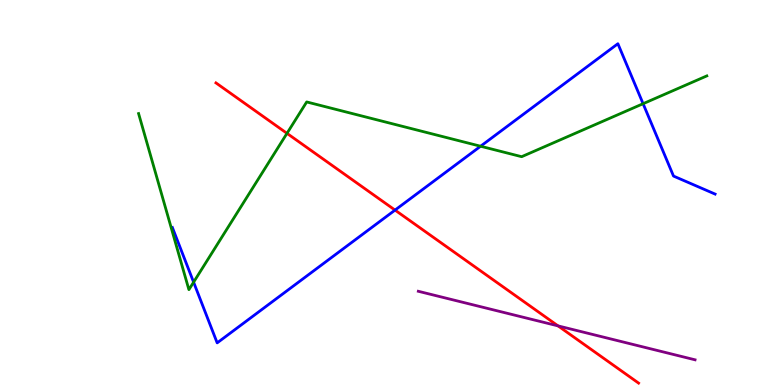[{'lines': ['blue', 'red'], 'intersections': [{'x': 5.1, 'y': 4.54}]}, {'lines': ['green', 'red'], 'intersections': [{'x': 3.7, 'y': 6.54}]}, {'lines': ['purple', 'red'], 'intersections': [{'x': 7.2, 'y': 1.54}]}, {'lines': ['blue', 'green'], 'intersections': [{'x': 2.5, 'y': 2.67}, {'x': 6.2, 'y': 6.2}, {'x': 8.3, 'y': 7.31}]}, {'lines': ['blue', 'purple'], 'intersections': []}, {'lines': ['green', 'purple'], 'intersections': []}]